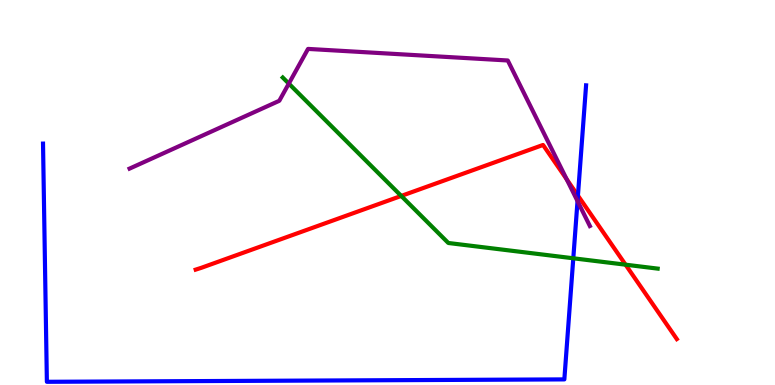[{'lines': ['blue', 'red'], 'intersections': [{'x': 7.46, 'y': 4.92}]}, {'lines': ['green', 'red'], 'intersections': [{'x': 5.18, 'y': 4.91}, {'x': 8.07, 'y': 3.13}]}, {'lines': ['purple', 'red'], 'intersections': [{'x': 7.31, 'y': 5.34}]}, {'lines': ['blue', 'green'], 'intersections': [{'x': 7.4, 'y': 3.29}]}, {'lines': ['blue', 'purple'], 'intersections': [{'x': 7.45, 'y': 4.78}]}, {'lines': ['green', 'purple'], 'intersections': [{'x': 3.73, 'y': 7.83}]}]